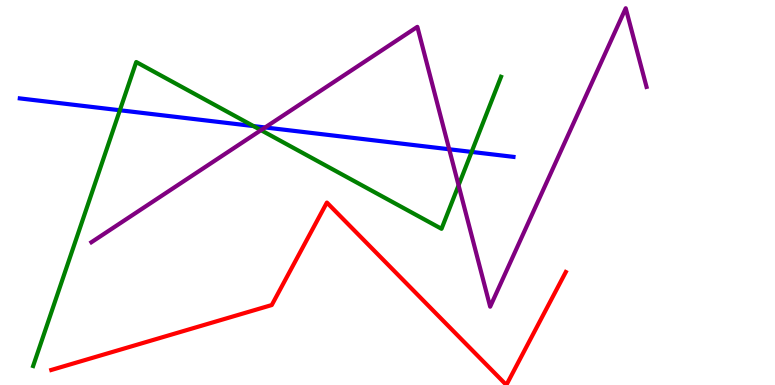[{'lines': ['blue', 'red'], 'intersections': []}, {'lines': ['green', 'red'], 'intersections': []}, {'lines': ['purple', 'red'], 'intersections': []}, {'lines': ['blue', 'green'], 'intersections': [{'x': 1.55, 'y': 7.14}, {'x': 3.27, 'y': 6.73}, {'x': 6.09, 'y': 6.05}]}, {'lines': ['blue', 'purple'], 'intersections': [{'x': 3.42, 'y': 6.69}, {'x': 5.8, 'y': 6.12}]}, {'lines': ['green', 'purple'], 'intersections': [{'x': 3.37, 'y': 6.62}, {'x': 5.92, 'y': 5.19}]}]